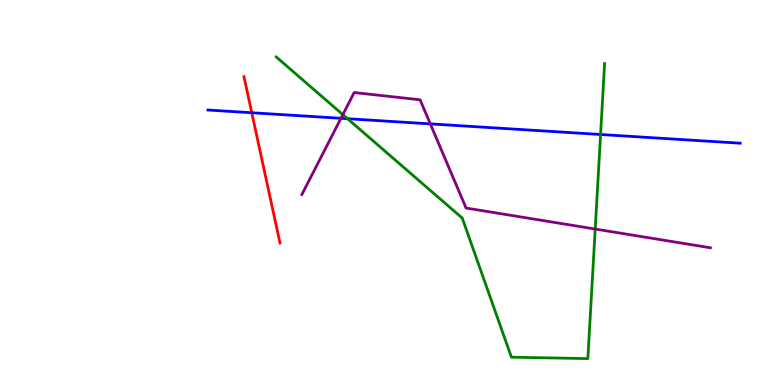[{'lines': ['blue', 'red'], 'intersections': [{'x': 3.25, 'y': 7.07}]}, {'lines': ['green', 'red'], 'intersections': []}, {'lines': ['purple', 'red'], 'intersections': []}, {'lines': ['blue', 'green'], 'intersections': [{'x': 4.48, 'y': 6.92}, {'x': 7.75, 'y': 6.51}]}, {'lines': ['blue', 'purple'], 'intersections': [{'x': 4.4, 'y': 6.93}, {'x': 5.55, 'y': 6.78}]}, {'lines': ['green', 'purple'], 'intersections': [{'x': 4.42, 'y': 7.02}, {'x': 7.68, 'y': 4.05}]}]